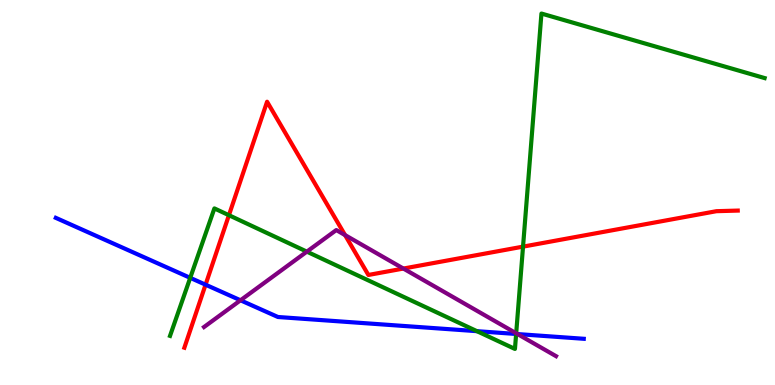[{'lines': ['blue', 'red'], 'intersections': [{'x': 2.65, 'y': 2.61}]}, {'lines': ['green', 'red'], 'intersections': [{'x': 2.95, 'y': 4.41}, {'x': 6.75, 'y': 3.59}]}, {'lines': ['purple', 'red'], 'intersections': [{'x': 4.45, 'y': 3.89}, {'x': 5.2, 'y': 3.02}]}, {'lines': ['blue', 'green'], 'intersections': [{'x': 2.45, 'y': 2.78}, {'x': 6.15, 'y': 1.4}, {'x': 6.66, 'y': 1.33}]}, {'lines': ['blue', 'purple'], 'intersections': [{'x': 3.1, 'y': 2.2}, {'x': 6.68, 'y': 1.32}]}, {'lines': ['green', 'purple'], 'intersections': [{'x': 3.96, 'y': 3.46}, {'x': 6.66, 'y': 1.34}]}]